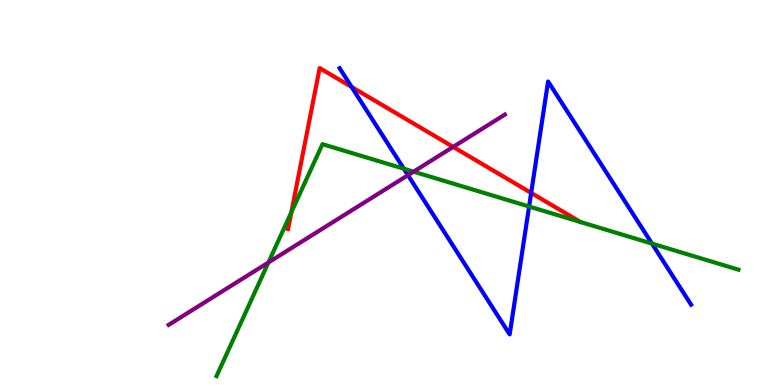[{'lines': ['blue', 'red'], 'intersections': [{'x': 4.54, 'y': 7.74}, {'x': 6.85, 'y': 4.99}]}, {'lines': ['green', 'red'], 'intersections': [{'x': 3.76, 'y': 4.49}]}, {'lines': ['purple', 'red'], 'intersections': [{'x': 5.85, 'y': 6.18}]}, {'lines': ['blue', 'green'], 'intersections': [{'x': 5.21, 'y': 5.62}, {'x': 6.83, 'y': 4.64}, {'x': 8.41, 'y': 3.67}]}, {'lines': ['blue', 'purple'], 'intersections': [{'x': 5.26, 'y': 5.45}]}, {'lines': ['green', 'purple'], 'intersections': [{'x': 3.46, 'y': 3.18}, {'x': 5.34, 'y': 5.54}]}]